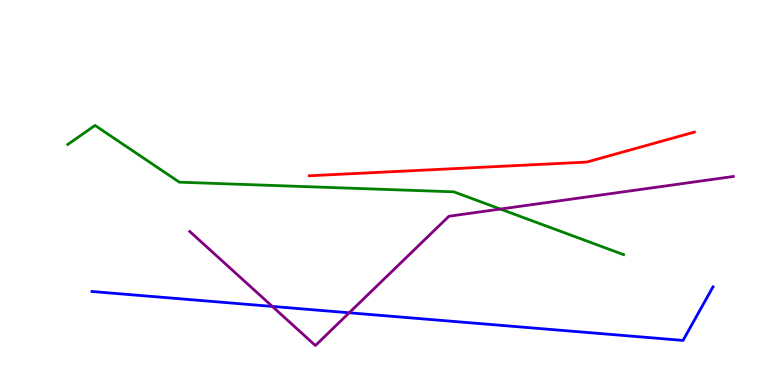[{'lines': ['blue', 'red'], 'intersections': []}, {'lines': ['green', 'red'], 'intersections': []}, {'lines': ['purple', 'red'], 'intersections': []}, {'lines': ['blue', 'green'], 'intersections': []}, {'lines': ['blue', 'purple'], 'intersections': [{'x': 3.51, 'y': 2.04}, {'x': 4.51, 'y': 1.88}]}, {'lines': ['green', 'purple'], 'intersections': [{'x': 6.46, 'y': 4.57}]}]